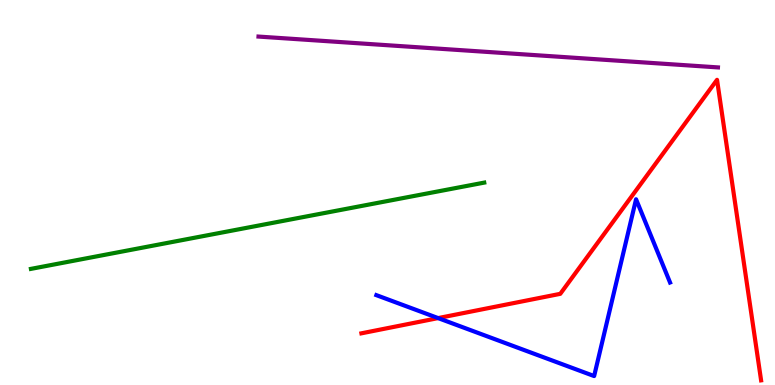[{'lines': ['blue', 'red'], 'intersections': [{'x': 5.65, 'y': 1.74}]}, {'lines': ['green', 'red'], 'intersections': []}, {'lines': ['purple', 'red'], 'intersections': []}, {'lines': ['blue', 'green'], 'intersections': []}, {'lines': ['blue', 'purple'], 'intersections': []}, {'lines': ['green', 'purple'], 'intersections': []}]